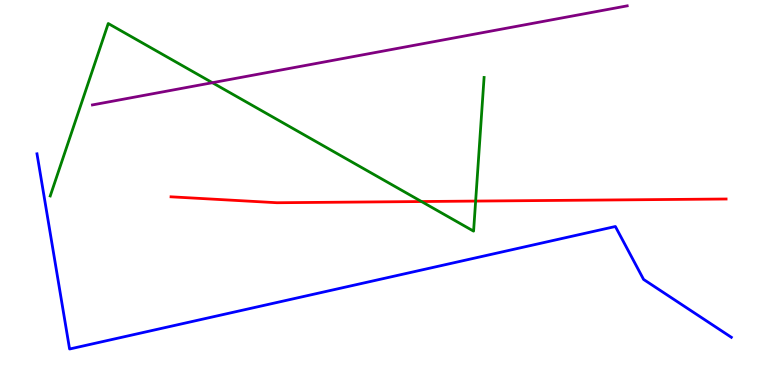[{'lines': ['blue', 'red'], 'intersections': []}, {'lines': ['green', 'red'], 'intersections': [{'x': 5.44, 'y': 4.77}, {'x': 6.14, 'y': 4.78}]}, {'lines': ['purple', 'red'], 'intersections': []}, {'lines': ['blue', 'green'], 'intersections': []}, {'lines': ['blue', 'purple'], 'intersections': []}, {'lines': ['green', 'purple'], 'intersections': [{'x': 2.74, 'y': 7.85}]}]